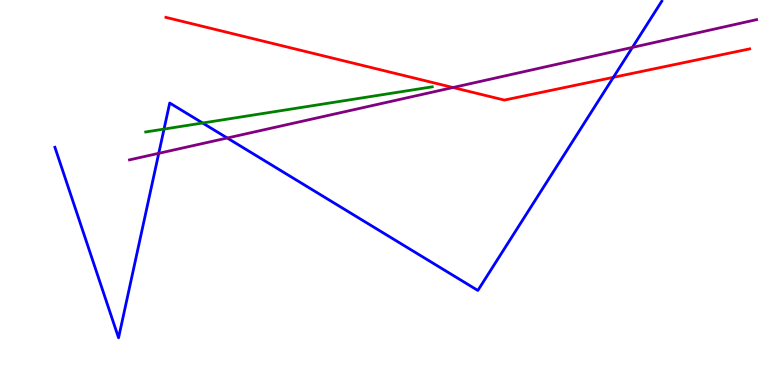[{'lines': ['blue', 'red'], 'intersections': [{'x': 7.91, 'y': 7.99}]}, {'lines': ['green', 'red'], 'intersections': []}, {'lines': ['purple', 'red'], 'intersections': [{'x': 5.85, 'y': 7.73}]}, {'lines': ['blue', 'green'], 'intersections': [{'x': 2.12, 'y': 6.65}, {'x': 2.61, 'y': 6.8}]}, {'lines': ['blue', 'purple'], 'intersections': [{'x': 2.05, 'y': 6.02}, {'x': 2.93, 'y': 6.42}, {'x': 8.16, 'y': 8.77}]}, {'lines': ['green', 'purple'], 'intersections': []}]